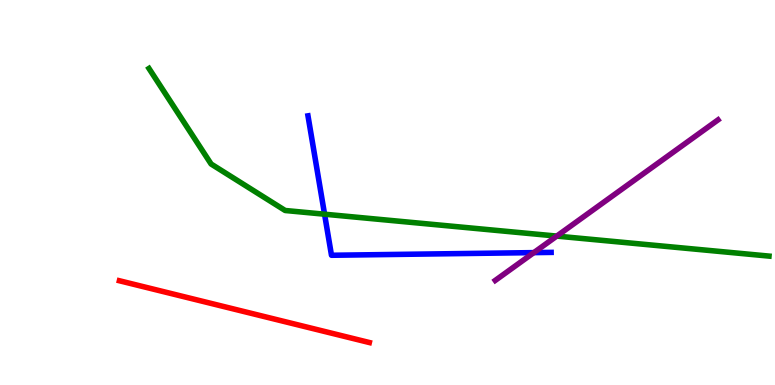[{'lines': ['blue', 'red'], 'intersections': []}, {'lines': ['green', 'red'], 'intersections': []}, {'lines': ['purple', 'red'], 'intersections': []}, {'lines': ['blue', 'green'], 'intersections': [{'x': 4.19, 'y': 4.44}]}, {'lines': ['blue', 'purple'], 'intersections': [{'x': 6.89, 'y': 3.44}]}, {'lines': ['green', 'purple'], 'intersections': [{'x': 7.18, 'y': 3.87}]}]